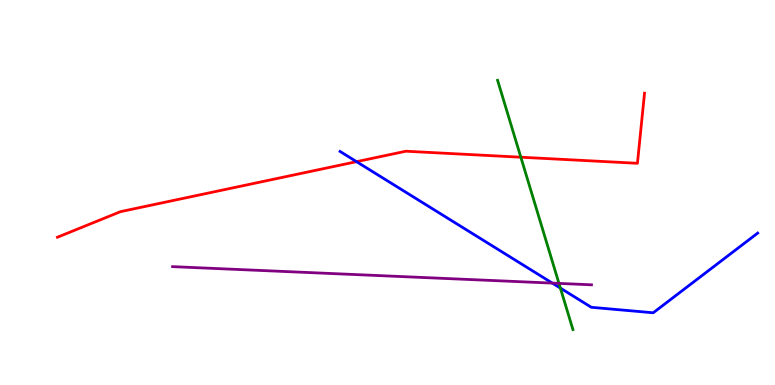[{'lines': ['blue', 'red'], 'intersections': [{'x': 4.6, 'y': 5.8}]}, {'lines': ['green', 'red'], 'intersections': [{'x': 6.72, 'y': 5.92}]}, {'lines': ['purple', 'red'], 'intersections': []}, {'lines': ['blue', 'green'], 'intersections': [{'x': 7.23, 'y': 2.52}]}, {'lines': ['blue', 'purple'], 'intersections': [{'x': 7.13, 'y': 2.65}]}, {'lines': ['green', 'purple'], 'intersections': [{'x': 7.21, 'y': 2.64}]}]